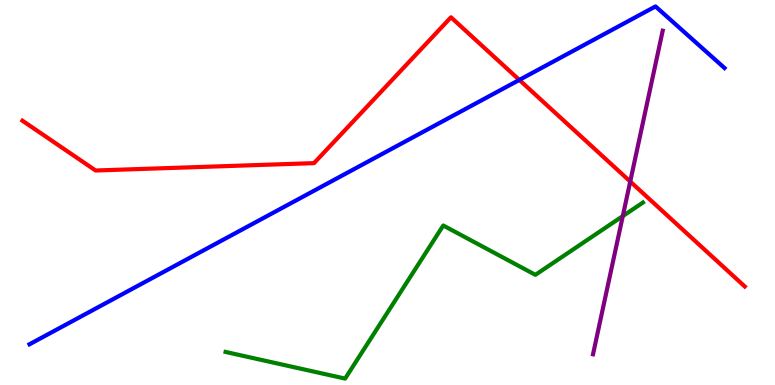[{'lines': ['blue', 'red'], 'intersections': [{'x': 6.7, 'y': 7.92}]}, {'lines': ['green', 'red'], 'intersections': []}, {'lines': ['purple', 'red'], 'intersections': [{'x': 8.13, 'y': 5.29}]}, {'lines': ['blue', 'green'], 'intersections': []}, {'lines': ['blue', 'purple'], 'intersections': []}, {'lines': ['green', 'purple'], 'intersections': [{'x': 8.04, 'y': 4.39}]}]